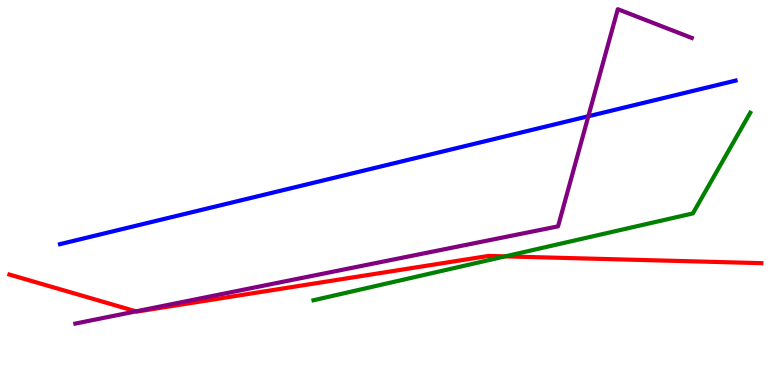[{'lines': ['blue', 'red'], 'intersections': []}, {'lines': ['green', 'red'], 'intersections': [{'x': 6.52, 'y': 3.34}]}, {'lines': ['purple', 'red'], 'intersections': [{'x': 1.76, 'y': 1.91}]}, {'lines': ['blue', 'green'], 'intersections': []}, {'lines': ['blue', 'purple'], 'intersections': [{'x': 7.59, 'y': 6.98}]}, {'lines': ['green', 'purple'], 'intersections': []}]